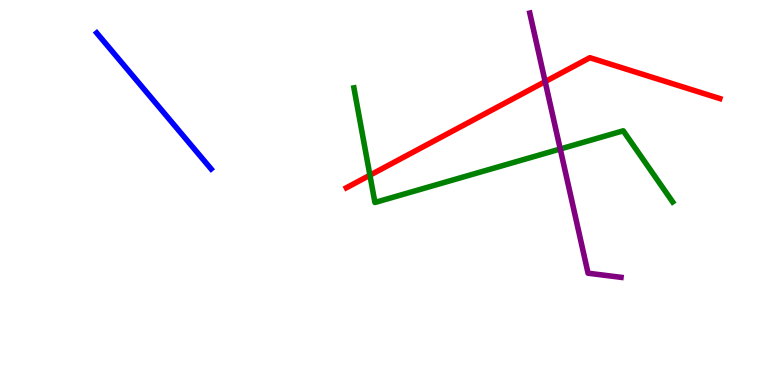[{'lines': ['blue', 'red'], 'intersections': []}, {'lines': ['green', 'red'], 'intersections': [{'x': 4.77, 'y': 5.45}]}, {'lines': ['purple', 'red'], 'intersections': [{'x': 7.03, 'y': 7.88}]}, {'lines': ['blue', 'green'], 'intersections': []}, {'lines': ['blue', 'purple'], 'intersections': []}, {'lines': ['green', 'purple'], 'intersections': [{'x': 7.23, 'y': 6.13}]}]